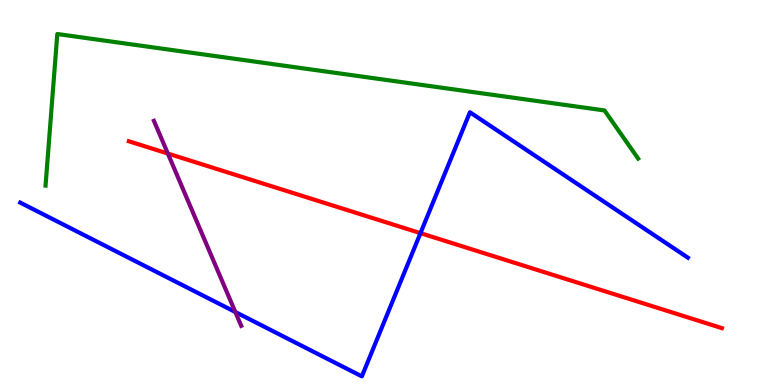[{'lines': ['blue', 'red'], 'intersections': [{'x': 5.43, 'y': 3.94}]}, {'lines': ['green', 'red'], 'intersections': []}, {'lines': ['purple', 'red'], 'intersections': [{'x': 2.17, 'y': 6.01}]}, {'lines': ['blue', 'green'], 'intersections': []}, {'lines': ['blue', 'purple'], 'intersections': [{'x': 3.04, 'y': 1.9}]}, {'lines': ['green', 'purple'], 'intersections': []}]